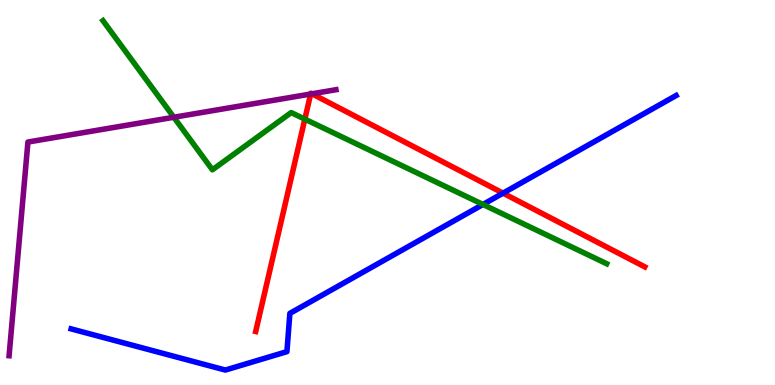[{'lines': ['blue', 'red'], 'intersections': [{'x': 6.49, 'y': 4.98}]}, {'lines': ['green', 'red'], 'intersections': [{'x': 3.93, 'y': 6.91}]}, {'lines': ['purple', 'red'], 'intersections': [{'x': 4.01, 'y': 7.56}, {'x': 4.03, 'y': 7.56}]}, {'lines': ['blue', 'green'], 'intersections': [{'x': 6.23, 'y': 4.69}]}, {'lines': ['blue', 'purple'], 'intersections': []}, {'lines': ['green', 'purple'], 'intersections': [{'x': 2.24, 'y': 6.95}]}]